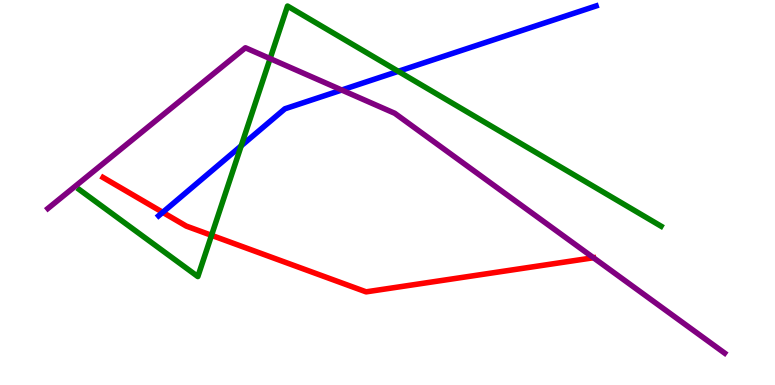[{'lines': ['blue', 'red'], 'intersections': [{'x': 2.1, 'y': 4.48}]}, {'lines': ['green', 'red'], 'intersections': [{'x': 2.73, 'y': 3.89}]}, {'lines': ['purple', 'red'], 'intersections': []}, {'lines': ['blue', 'green'], 'intersections': [{'x': 3.11, 'y': 6.21}, {'x': 5.14, 'y': 8.15}]}, {'lines': ['blue', 'purple'], 'intersections': [{'x': 4.41, 'y': 7.66}]}, {'lines': ['green', 'purple'], 'intersections': [{'x': 3.49, 'y': 8.48}]}]